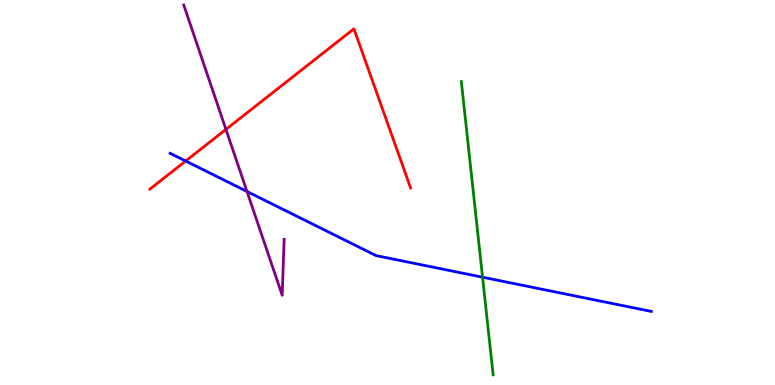[{'lines': ['blue', 'red'], 'intersections': [{'x': 2.4, 'y': 5.82}]}, {'lines': ['green', 'red'], 'intersections': []}, {'lines': ['purple', 'red'], 'intersections': [{'x': 2.92, 'y': 6.64}]}, {'lines': ['blue', 'green'], 'intersections': [{'x': 6.23, 'y': 2.8}]}, {'lines': ['blue', 'purple'], 'intersections': [{'x': 3.19, 'y': 5.03}]}, {'lines': ['green', 'purple'], 'intersections': []}]